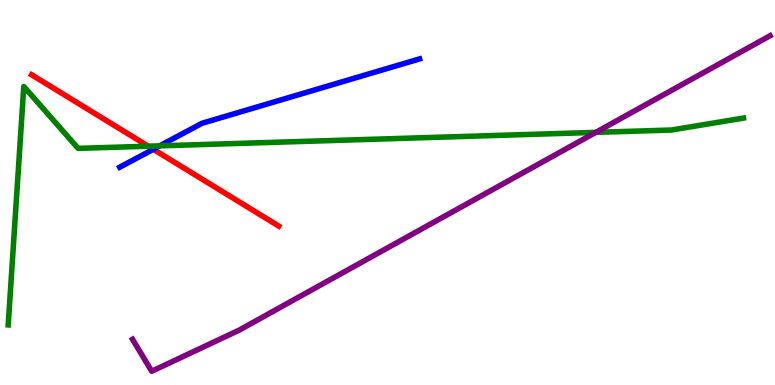[{'lines': ['blue', 'red'], 'intersections': [{'x': 1.98, 'y': 6.12}]}, {'lines': ['green', 'red'], 'intersections': [{'x': 1.91, 'y': 6.2}]}, {'lines': ['purple', 'red'], 'intersections': []}, {'lines': ['blue', 'green'], 'intersections': [{'x': 2.06, 'y': 6.21}]}, {'lines': ['blue', 'purple'], 'intersections': []}, {'lines': ['green', 'purple'], 'intersections': [{'x': 7.69, 'y': 6.56}]}]